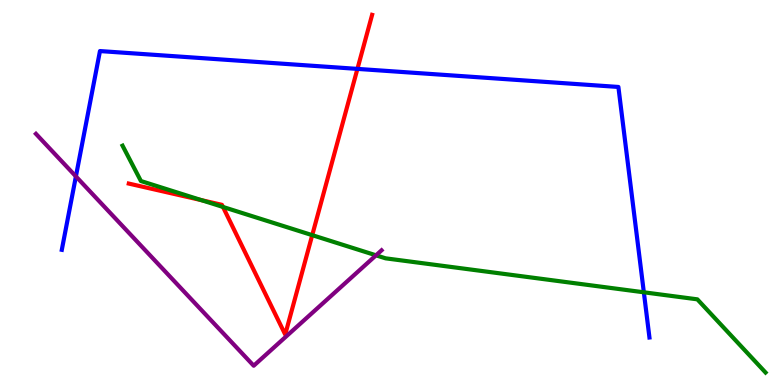[{'lines': ['blue', 'red'], 'intersections': [{'x': 4.61, 'y': 8.21}]}, {'lines': ['green', 'red'], 'intersections': [{'x': 2.6, 'y': 4.8}, {'x': 2.88, 'y': 4.62}, {'x': 4.03, 'y': 3.89}]}, {'lines': ['purple', 'red'], 'intersections': []}, {'lines': ['blue', 'green'], 'intersections': [{'x': 8.31, 'y': 2.41}]}, {'lines': ['blue', 'purple'], 'intersections': [{'x': 0.979, 'y': 5.42}]}, {'lines': ['green', 'purple'], 'intersections': [{'x': 4.85, 'y': 3.37}]}]